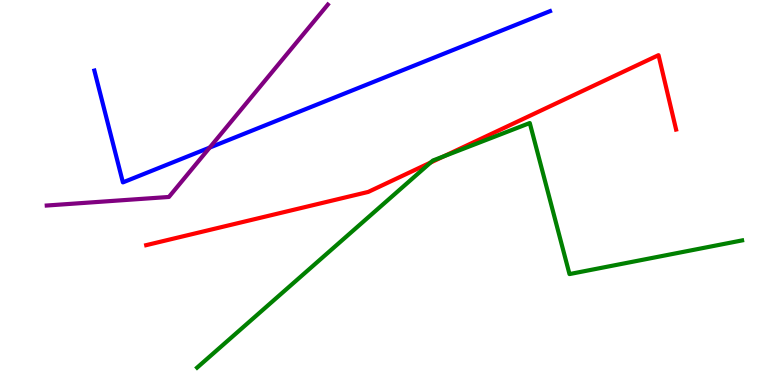[{'lines': ['blue', 'red'], 'intersections': []}, {'lines': ['green', 'red'], 'intersections': [{'x': 5.56, 'y': 5.78}, {'x': 5.73, 'y': 5.94}]}, {'lines': ['purple', 'red'], 'intersections': []}, {'lines': ['blue', 'green'], 'intersections': []}, {'lines': ['blue', 'purple'], 'intersections': [{'x': 2.71, 'y': 6.17}]}, {'lines': ['green', 'purple'], 'intersections': []}]